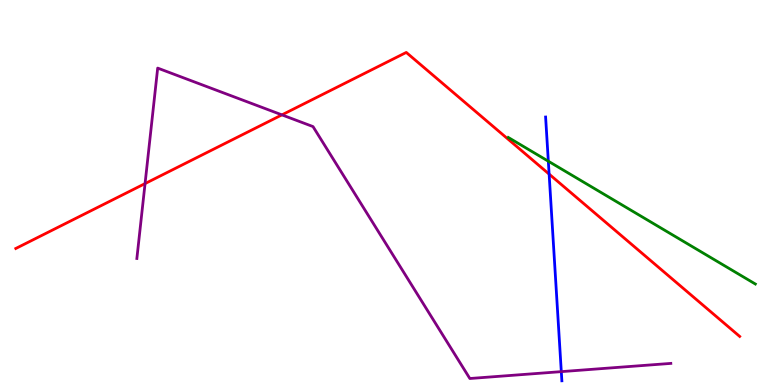[{'lines': ['blue', 'red'], 'intersections': [{'x': 7.09, 'y': 5.48}]}, {'lines': ['green', 'red'], 'intersections': []}, {'lines': ['purple', 'red'], 'intersections': [{'x': 1.87, 'y': 5.23}, {'x': 3.64, 'y': 7.02}]}, {'lines': ['blue', 'green'], 'intersections': [{'x': 7.08, 'y': 5.81}]}, {'lines': ['blue', 'purple'], 'intersections': [{'x': 7.24, 'y': 0.347}]}, {'lines': ['green', 'purple'], 'intersections': []}]